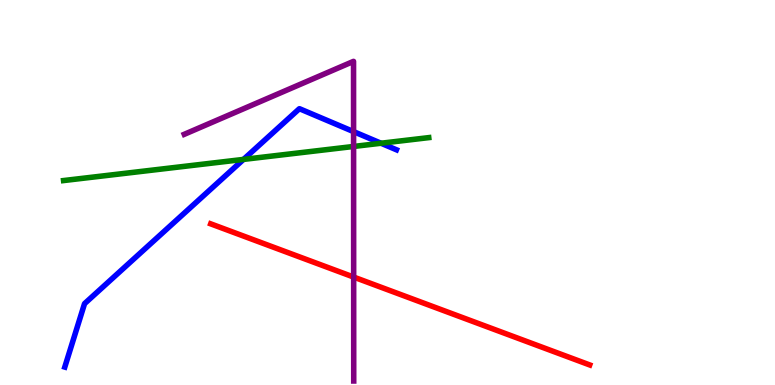[{'lines': ['blue', 'red'], 'intersections': []}, {'lines': ['green', 'red'], 'intersections': []}, {'lines': ['purple', 'red'], 'intersections': [{'x': 4.56, 'y': 2.8}]}, {'lines': ['blue', 'green'], 'intersections': [{'x': 3.14, 'y': 5.86}, {'x': 4.92, 'y': 6.28}]}, {'lines': ['blue', 'purple'], 'intersections': [{'x': 4.56, 'y': 6.58}]}, {'lines': ['green', 'purple'], 'intersections': [{'x': 4.56, 'y': 6.2}]}]